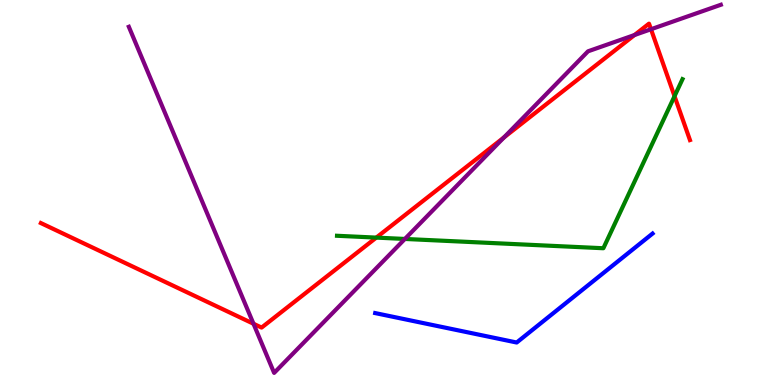[{'lines': ['blue', 'red'], 'intersections': []}, {'lines': ['green', 'red'], 'intersections': [{'x': 4.86, 'y': 3.83}, {'x': 8.7, 'y': 7.5}]}, {'lines': ['purple', 'red'], 'intersections': [{'x': 3.27, 'y': 1.59}, {'x': 6.5, 'y': 6.43}, {'x': 8.19, 'y': 9.09}, {'x': 8.4, 'y': 9.24}]}, {'lines': ['blue', 'green'], 'intersections': []}, {'lines': ['blue', 'purple'], 'intersections': []}, {'lines': ['green', 'purple'], 'intersections': [{'x': 5.22, 'y': 3.79}]}]